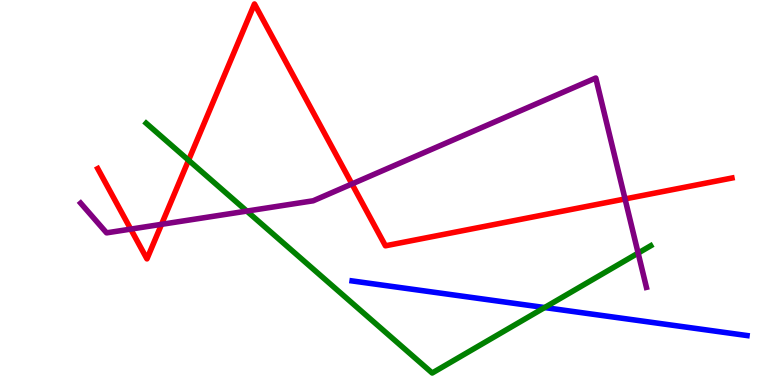[{'lines': ['blue', 'red'], 'intersections': []}, {'lines': ['green', 'red'], 'intersections': [{'x': 2.43, 'y': 5.84}]}, {'lines': ['purple', 'red'], 'intersections': [{'x': 1.69, 'y': 4.05}, {'x': 2.08, 'y': 4.17}, {'x': 4.54, 'y': 5.22}, {'x': 8.06, 'y': 4.83}]}, {'lines': ['blue', 'green'], 'intersections': [{'x': 7.03, 'y': 2.01}]}, {'lines': ['blue', 'purple'], 'intersections': []}, {'lines': ['green', 'purple'], 'intersections': [{'x': 3.18, 'y': 4.52}, {'x': 8.23, 'y': 3.43}]}]